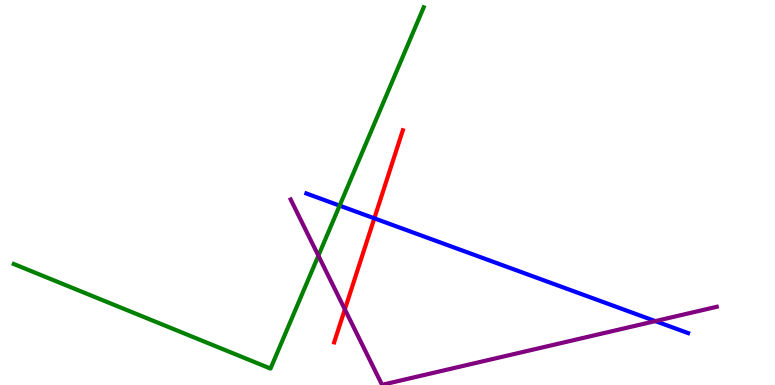[{'lines': ['blue', 'red'], 'intersections': [{'x': 4.83, 'y': 4.33}]}, {'lines': ['green', 'red'], 'intersections': []}, {'lines': ['purple', 'red'], 'intersections': [{'x': 4.45, 'y': 1.96}]}, {'lines': ['blue', 'green'], 'intersections': [{'x': 4.38, 'y': 4.66}]}, {'lines': ['blue', 'purple'], 'intersections': [{'x': 8.46, 'y': 1.66}]}, {'lines': ['green', 'purple'], 'intersections': [{'x': 4.11, 'y': 3.36}]}]